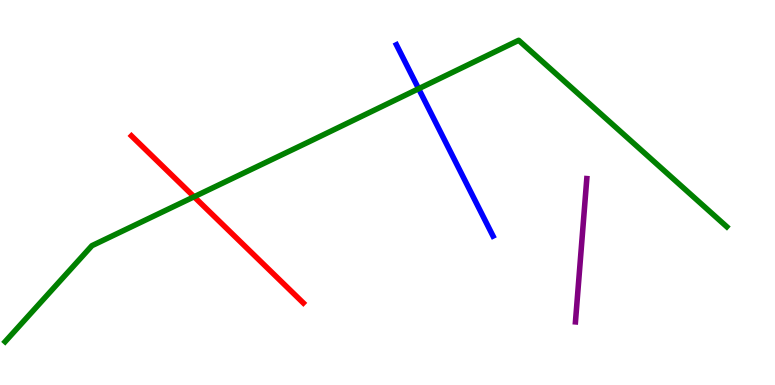[{'lines': ['blue', 'red'], 'intersections': []}, {'lines': ['green', 'red'], 'intersections': [{'x': 2.5, 'y': 4.89}]}, {'lines': ['purple', 'red'], 'intersections': []}, {'lines': ['blue', 'green'], 'intersections': [{'x': 5.4, 'y': 7.7}]}, {'lines': ['blue', 'purple'], 'intersections': []}, {'lines': ['green', 'purple'], 'intersections': []}]